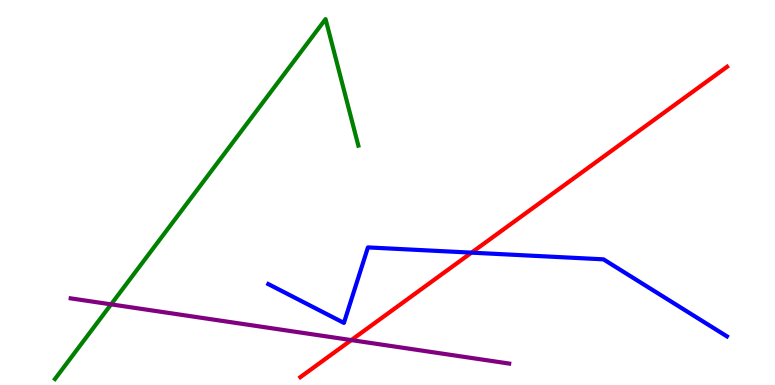[{'lines': ['blue', 'red'], 'intersections': [{'x': 6.08, 'y': 3.44}]}, {'lines': ['green', 'red'], 'intersections': []}, {'lines': ['purple', 'red'], 'intersections': [{'x': 4.53, 'y': 1.17}]}, {'lines': ['blue', 'green'], 'intersections': []}, {'lines': ['blue', 'purple'], 'intersections': []}, {'lines': ['green', 'purple'], 'intersections': [{'x': 1.43, 'y': 2.09}]}]